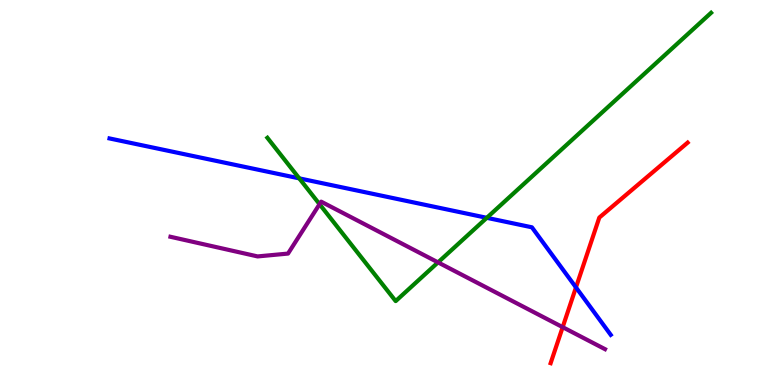[{'lines': ['blue', 'red'], 'intersections': [{'x': 7.43, 'y': 2.53}]}, {'lines': ['green', 'red'], 'intersections': []}, {'lines': ['purple', 'red'], 'intersections': [{'x': 7.26, 'y': 1.5}]}, {'lines': ['blue', 'green'], 'intersections': [{'x': 3.86, 'y': 5.37}, {'x': 6.28, 'y': 4.34}]}, {'lines': ['blue', 'purple'], 'intersections': []}, {'lines': ['green', 'purple'], 'intersections': [{'x': 4.12, 'y': 4.7}, {'x': 5.65, 'y': 3.18}]}]